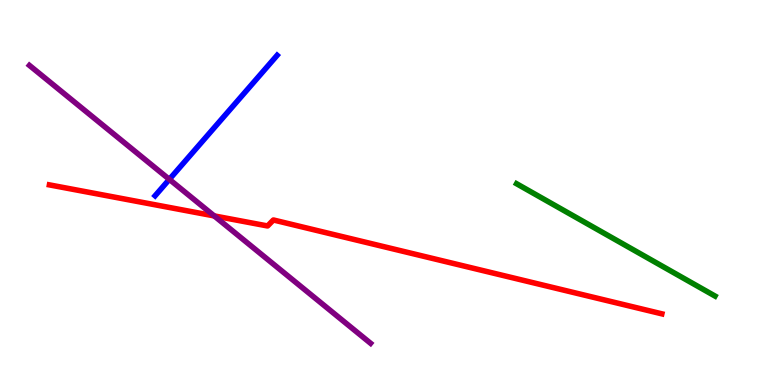[{'lines': ['blue', 'red'], 'intersections': []}, {'lines': ['green', 'red'], 'intersections': []}, {'lines': ['purple', 'red'], 'intersections': [{'x': 2.76, 'y': 4.39}]}, {'lines': ['blue', 'green'], 'intersections': []}, {'lines': ['blue', 'purple'], 'intersections': [{'x': 2.19, 'y': 5.34}]}, {'lines': ['green', 'purple'], 'intersections': []}]